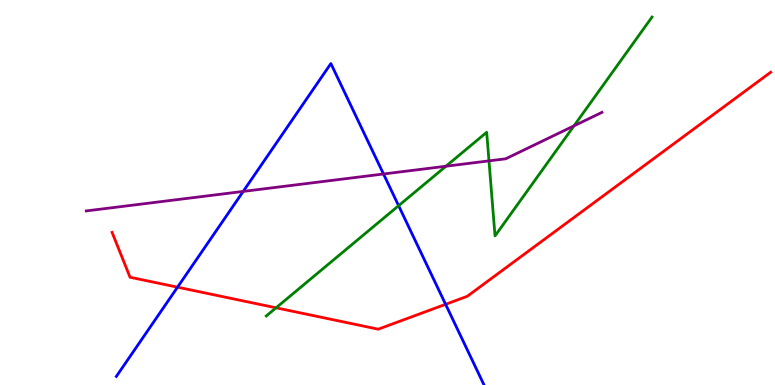[{'lines': ['blue', 'red'], 'intersections': [{'x': 2.29, 'y': 2.54}, {'x': 5.75, 'y': 2.1}]}, {'lines': ['green', 'red'], 'intersections': [{'x': 3.56, 'y': 2.01}]}, {'lines': ['purple', 'red'], 'intersections': []}, {'lines': ['blue', 'green'], 'intersections': [{'x': 5.14, 'y': 4.66}]}, {'lines': ['blue', 'purple'], 'intersections': [{'x': 3.14, 'y': 5.03}, {'x': 4.95, 'y': 5.48}]}, {'lines': ['green', 'purple'], 'intersections': [{'x': 5.75, 'y': 5.68}, {'x': 6.31, 'y': 5.82}, {'x': 7.41, 'y': 6.73}]}]